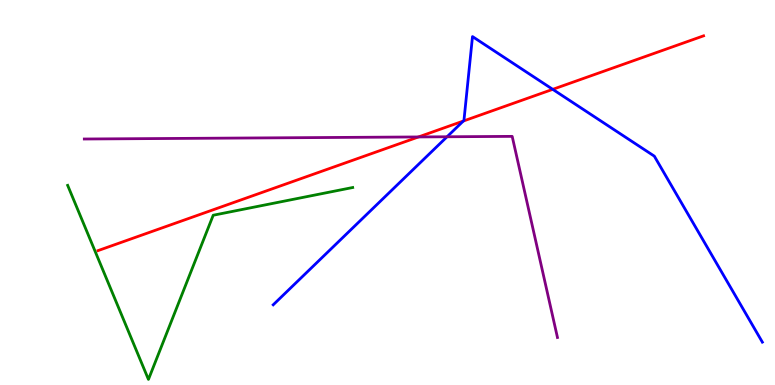[{'lines': ['blue', 'red'], 'intersections': [{'x': 5.98, 'y': 6.86}, {'x': 7.13, 'y': 7.68}]}, {'lines': ['green', 'red'], 'intersections': []}, {'lines': ['purple', 'red'], 'intersections': [{'x': 5.4, 'y': 6.44}]}, {'lines': ['blue', 'green'], 'intersections': []}, {'lines': ['blue', 'purple'], 'intersections': [{'x': 5.77, 'y': 6.45}]}, {'lines': ['green', 'purple'], 'intersections': []}]